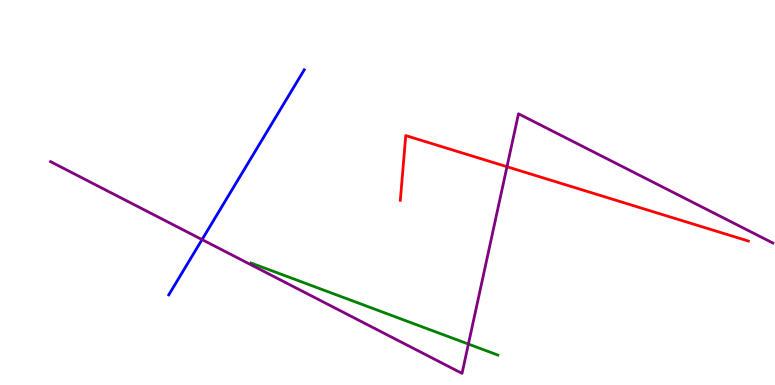[{'lines': ['blue', 'red'], 'intersections': []}, {'lines': ['green', 'red'], 'intersections': []}, {'lines': ['purple', 'red'], 'intersections': [{'x': 6.54, 'y': 5.67}]}, {'lines': ['blue', 'green'], 'intersections': []}, {'lines': ['blue', 'purple'], 'intersections': [{'x': 2.61, 'y': 3.78}]}, {'lines': ['green', 'purple'], 'intersections': [{'x': 6.04, 'y': 1.06}]}]